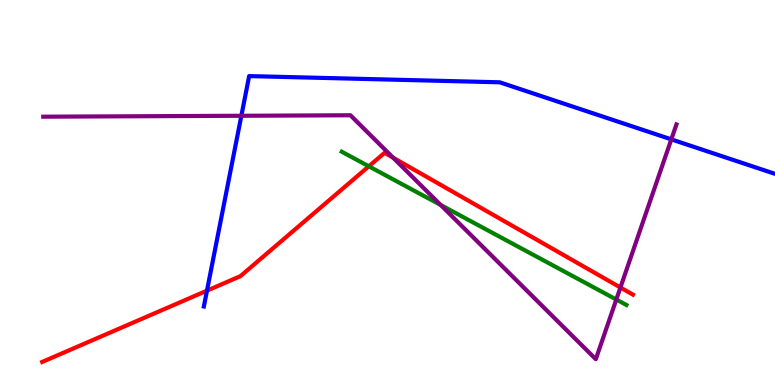[{'lines': ['blue', 'red'], 'intersections': [{'x': 2.67, 'y': 2.45}]}, {'lines': ['green', 'red'], 'intersections': [{'x': 4.76, 'y': 5.68}]}, {'lines': ['purple', 'red'], 'intersections': [{'x': 5.07, 'y': 5.9}, {'x': 8.01, 'y': 2.53}]}, {'lines': ['blue', 'green'], 'intersections': []}, {'lines': ['blue', 'purple'], 'intersections': [{'x': 3.11, 'y': 6.99}, {'x': 8.66, 'y': 6.38}]}, {'lines': ['green', 'purple'], 'intersections': [{'x': 5.69, 'y': 4.68}, {'x': 7.95, 'y': 2.22}]}]